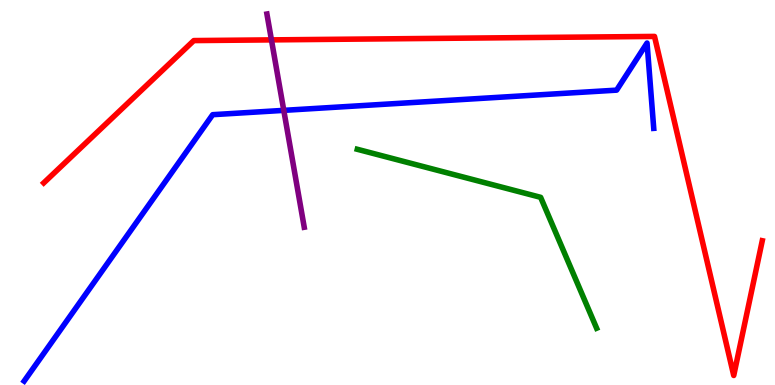[{'lines': ['blue', 'red'], 'intersections': []}, {'lines': ['green', 'red'], 'intersections': []}, {'lines': ['purple', 'red'], 'intersections': [{'x': 3.5, 'y': 8.96}]}, {'lines': ['blue', 'green'], 'intersections': []}, {'lines': ['blue', 'purple'], 'intersections': [{'x': 3.66, 'y': 7.13}]}, {'lines': ['green', 'purple'], 'intersections': []}]